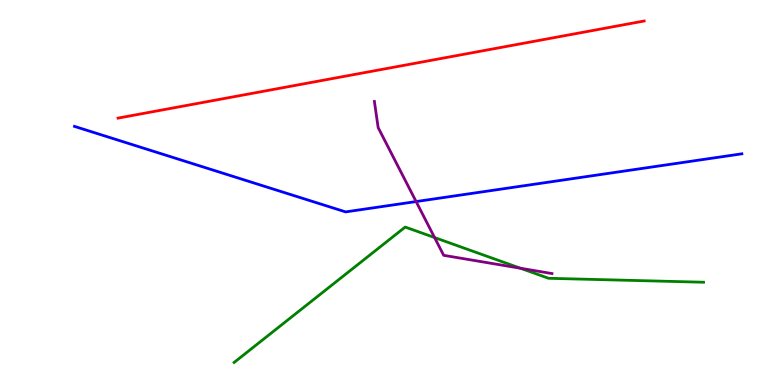[{'lines': ['blue', 'red'], 'intersections': []}, {'lines': ['green', 'red'], 'intersections': []}, {'lines': ['purple', 'red'], 'intersections': []}, {'lines': ['blue', 'green'], 'intersections': []}, {'lines': ['blue', 'purple'], 'intersections': [{'x': 5.37, 'y': 4.76}]}, {'lines': ['green', 'purple'], 'intersections': [{'x': 5.61, 'y': 3.83}, {'x': 6.72, 'y': 3.03}]}]